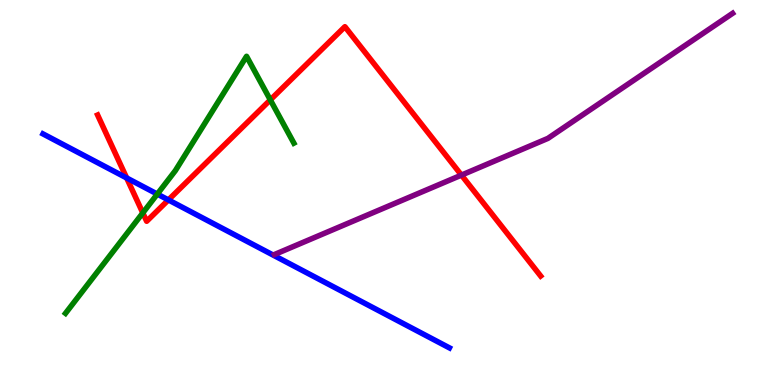[{'lines': ['blue', 'red'], 'intersections': [{'x': 1.63, 'y': 5.38}, {'x': 2.17, 'y': 4.81}]}, {'lines': ['green', 'red'], 'intersections': [{'x': 1.84, 'y': 4.47}, {'x': 3.49, 'y': 7.41}]}, {'lines': ['purple', 'red'], 'intersections': [{'x': 5.95, 'y': 5.45}]}, {'lines': ['blue', 'green'], 'intersections': [{'x': 2.03, 'y': 4.96}]}, {'lines': ['blue', 'purple'], 'intersections': []}, {'lines': ['green', 'purple'], 'intersections': []}]